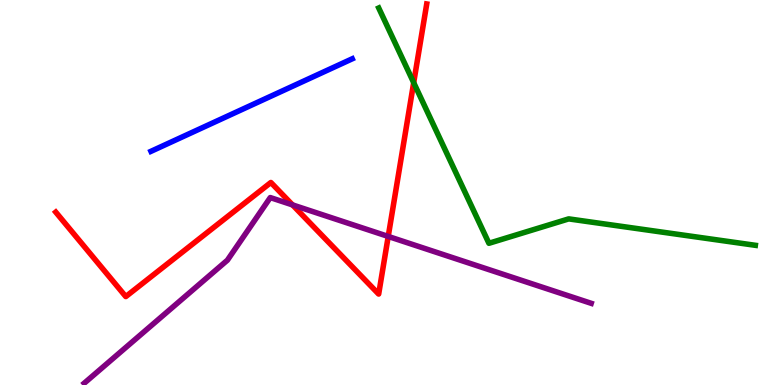[{'lines': ['blue', 'red'], 'intersections': []}, {'lines': ['green', 'red'], 'intersections': [{'x': 5.34, 'y': 7.85}]}, {'lines': ['purple', 'red'], 'intersections': [{'x': 3.77, 'y': 4.68}, {'x': 5.01, 'y': 3.86}]}, {'lines': ['blue', 'green'], 'intersections': []}, {'lines': ['blue', 'purple'], 'intersections': []}, {'lines': ['green', 'purple'], 'intersections': []}]